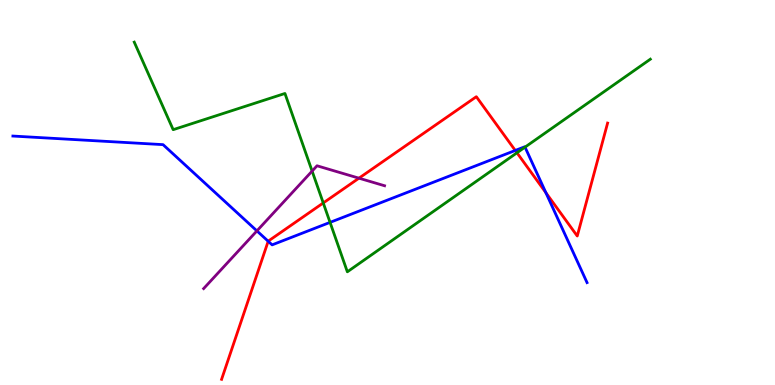[{'lines': ['blue', 'red'], 'intersections': [{'x': 3.46, 'y': 3.73}, {'x': 6.65, 'y': 6.09}, {'x': 7.04, 'y': 4.99}]}, {'lines': ['green', 'red'], 'intersections': [{'x': 4.17, 'y': 4.73}, {'x': 6.67, 'y': 6.03}]}, {'lines': ['purple', 'red'], 'intersections': [{'x': 4.63, 'y': 5.37}]}, {'lines': ['blue', 'green'], 'intersections': [{'x': 4.26, 'y': 4.22}, {'x': 6.77, 'y': 6.18}]}, {'lines': ['blue', 'purple'], 'intersections': [{'x': 3.31, 'y': 4.0}]}, {'lines': ['green', 'purple'], 'intersections': [{'x': 4.03, 'y': 5.56}]}]